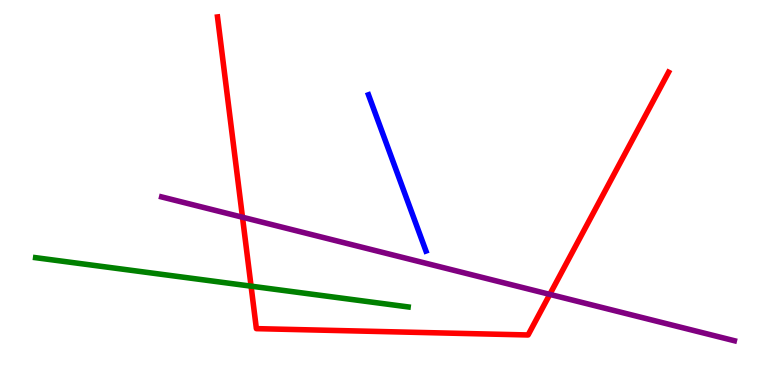[{'lines': ['blue', 'red'], 'intersections': []}, {'lines': ['green', 'red'], 'intersections': [{'x': 3.24, 'y': 2.57}]}, {'lines': ['purple', 'red'], 'intersections': [{'x': 3.13, 'y': 4.36}, {'x': 7.09, 'y': 2.35}]}, {'lines': ['blue', 'green'], 'intersections': []}, {'lines': ['blue', 'purple'], 'intersections': []}, {'lines': ['green', 'purple'], 'intersections': []}]